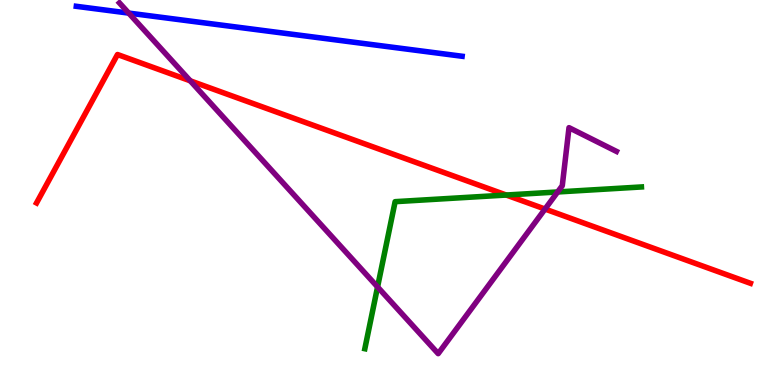[{'lines': ['blue', 'red'], 'intersections': []}, {'lines': ['green', 'red'], 'intersections': [{'x': 6.53, 'y': 4.93}]}, {'lines': ['purple', 'red'], 'intersections': [{'x': 2.45, 'y': 7.9}, {'x': 7.03, 'y': 4.57}]}, {'lines': ['blue', 'green'], 'intersections': []}, {'lines': ['blue', 'purple'], 'intersections': [{'x': 1.66, 'y': 9.66}]}, {'lines': ['green', 'purple'], 'intersections': [{'x': 4.87, 'y': 2.55}, {'x': 7.2, 'y': 5.01}]}]